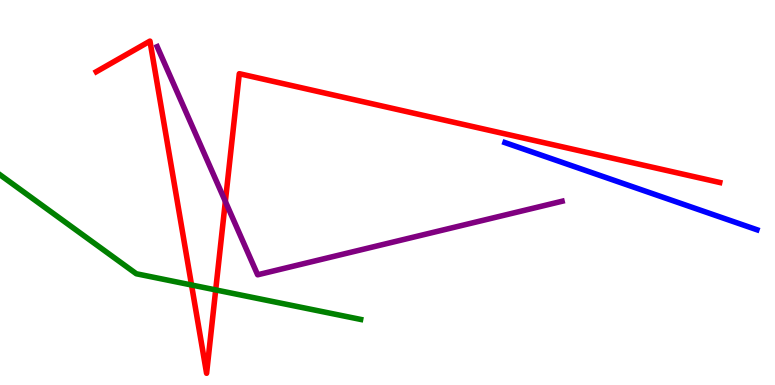[{'lines': ['blue', 'red'], 'intersections': []}, {'lines': ['green', 'red'], 'intersections': [{'x': 2.47, 'y': 2.6}, {'x': 2.78, 'y': 2.47}]}, {'lines': ['purple', 'red'], 'intersections': [{'x': 2.91, 'y': 4.77}]}, {'lines': ['blue', 'green'], 'intersections': []}, {'lines': ['blue', 'purple'], 'intersections': []}, {'lines': ['green', 'purple'], 'intersections': []}]